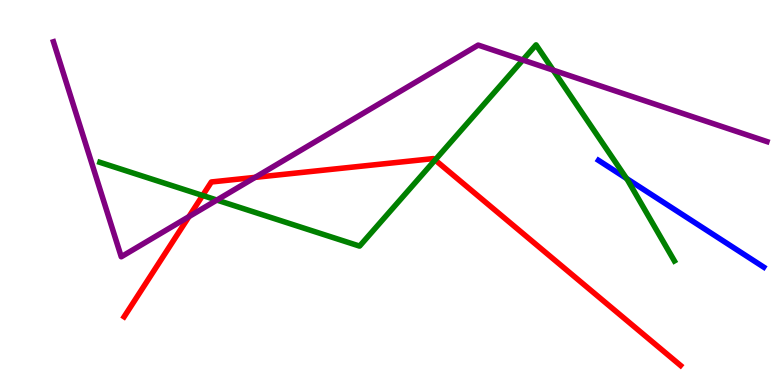[{'lines': ['blue', 'red'], 'intersections': []}, {'lines': ['green', 'red'], 'intersections': [{'x': 2.61, 'y': 4.92}, {'x': 5.61, 'y': 5.84}]}, {'lines': ['purple', 'red'], 'intersections': [{'x': 2.44, 'y': 4.37}, {'x': 3.29, 'y': 5.39}]}, {'lines': ['blue', 'green'], 'intersections': [{'x': 8.08, 'y': 5.37}]}, {'lines': ['blue', 'purple'], 'intersections': []}, {'lines': ['green', 'purple'], 'intersections': [{'x': 2.8, 'y': 4.8}, {'x': 6.75, 'y': 8.44}, {'x': 7.14, 'y': 8.18}]}]